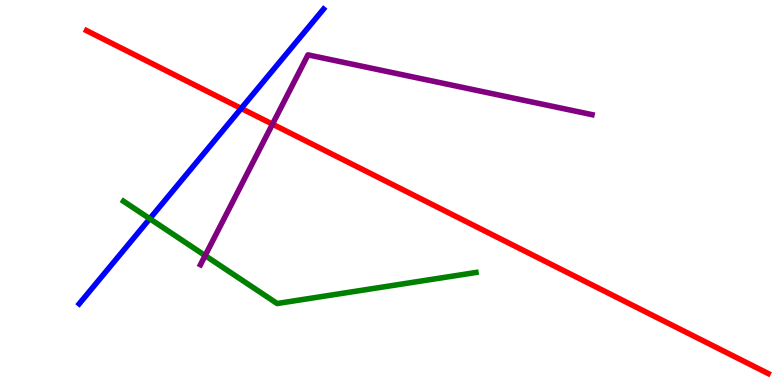[{'lines': ['blue', 'red'], 'intersections': [{'x': 3.11, 'y': 7.18}]}, {'lines': ['green', 'red'], 'intersections': []}, {'lines': ['purple', 'red'], 'intersections': [{'x': 3.52, 'y': 6.78}]}, {'lines': ['blue', 'green'], 'intersections': [{'x': 1.93, 'y': 4.32}]}, {'lines': ['blue', 'purple'], 'intersections': []}, {'lines': ['green', 'purple'], 'intersections': [{'x': 2.65, 'y': 3.36}]}]